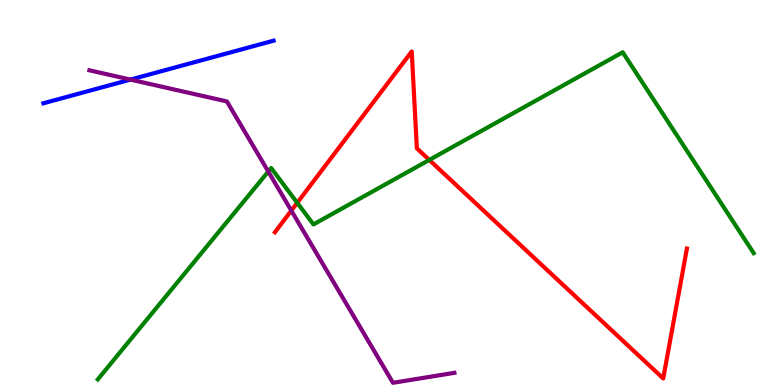[{'lines': ['blue', 'red'], 'intersections': []}, {'lines': ['green', 'red'], 'intersections': [{'x': 3.84, 'y': 4.73}, {'x': 5.54, 'y': 5.85}]}, {'lines': ['purple', 'red'], 'intersections': [{'x': 3.76, 'y': 4.53}]}, {'lines': ['blue', 'green'], 'intersections': []}, {'lines': ['blue', 'purple'], 'intersections': [{'x': 1.68, 'y': 7.93}]}, {'lines': ['green', 'purple'], 'intersections': [{'x': 3.46, 'y': 5.54}]}]